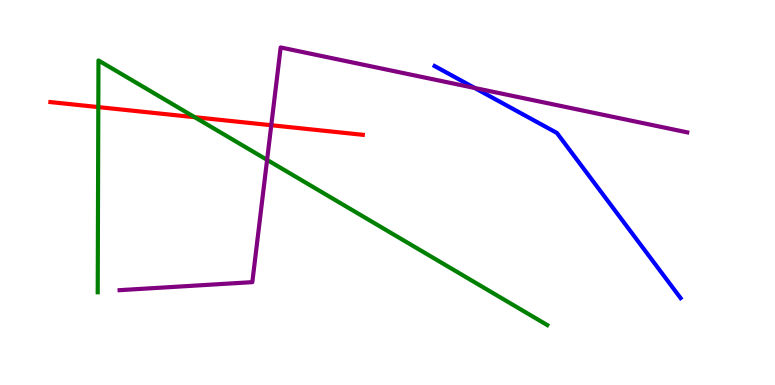[{'lines': ['blue', 'red'], 'intersections': []}, {'lines': ['green', 'red'], 'intersections': [{'x': 1.27, 'y': 7.22}, {'x': 2.51, 'y': 6.96}]}, {'lines': ['purple', 'red'], 'intersections': [{'x': 3.5, 'y': 6.75}]}, {'lines': ['blue', 'green'], 'intersections': []}, {'lines': ['blue', 'purple'], 'intersections': [{'x': 6.13, 'y': 7.71}]}, {'lines': ['green', 'purple'], 'intersections': [{'x': 3.45, 'y': 5.85}]}]